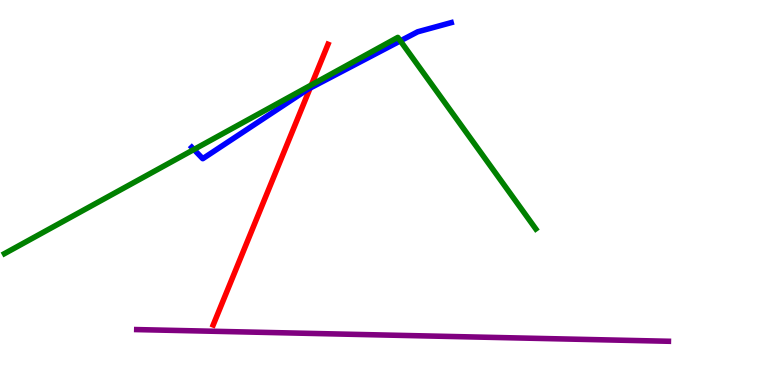[{'lines': ['blue', 'red'], 'intersections': [{'x': 4.0, 'y': 7.71}]}, {'lines': ['green', 'red'], 'intersections': [{'x': 4.02, 'y': 7.79}]}, {'lines': ['purple', 'red'], 'intersections': []}, {'lines': ['blue', 'green'], 'intersections': [{'x': 2.5, 'y': 6.12}, {'x': 5.17, 'y': 8.94}]}, {'lines': ['blue', 'purple'], 'intersections': []}, {'lines': ['green', 'purple'], 'intersections': []}]